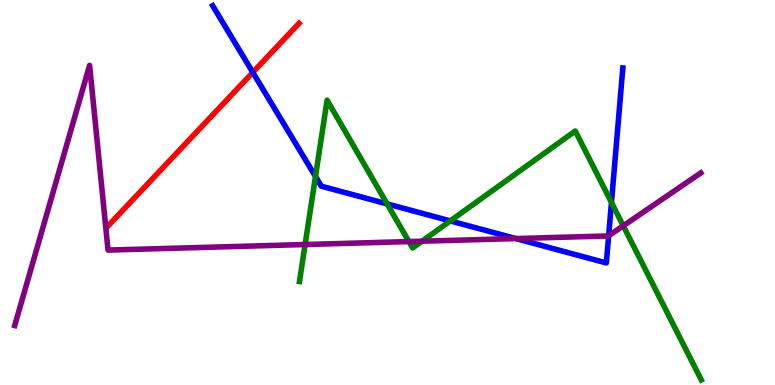[{'lines': ['blue', 'red'], 'intersections': [{'x': 3.26, 'y': 8.12}]}, {'lines': ['green', 'red'], 'intersections': []}, {'lines': ['purple', 'red'], 'intersections': []}, {'lines': ['blue', 'green'], 'intersections': [{'x': 4.07, 'y': 5.42}, {'x': 5.0, 'y': 4.7}, {'x': 5.81, 'y': 4.26}, {'x': 7.89, 'y': 4.74}]}, {'lines': ['blue', 'purple'], 'intersections': [{'x': 6.66, 'y': 3.8}, {'x': 7.85, 'y': 3.88}]}, {'lines': ['green', 'purple'], 'intersections': [{'x': 3.94, 'y': 3.65}, {'x': 5.28, 'y': 3.73}, {'x': 5.45, 'y': 3.73}, {'x': 8.04, 'y': 4.13}]}]